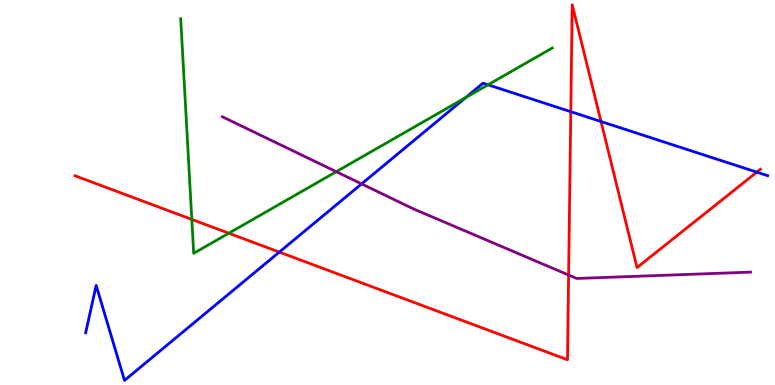[{'lines': ['blue', 'red'], 'intersections': [{'x': 3.6, 'y': 3.45}, {'x': 7.37, 'y': 7.1}, {'x': 7.75, 'y': 6.84}, {'x': 9.77, 'y': 5.53}]}, {'lines': ['green', 'red'], 'intersections': [{'x': 2.47, 'y': 4.3}, {'x': 2.95, 'y': 3.94}]}, {'lines': ['purple', 'red'], 'intersections': [{'x': 7.34, 'y': 2.86}]}, {'lines': ['blue', 'green'], 'intersections': [{'x': 6.01, 'y': 7.47}, {'x': 6.3, 'y': 7.8}]}, {'lines': ['blue', 'purple'], 'intersections': [{'x': 4.67, 'y': 5.22}]}, {'lines': ['green', 'purple'], 'intersections': [{'x': 4.34, 'y': 5.54}]}]